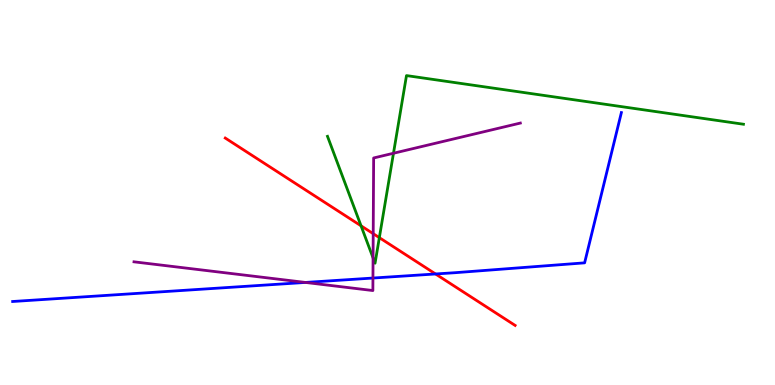[{'lines': ['blue', 'red'], 'intersections': [{'x': 5.62, 'y': 2.88}]}, {'lines': ['green', 'red'], 'intersections': [{'x': 4.66, 'y': 4.13}, {'x': 4.89, 'y': 3.83}]}, {'lines': ['purple', 'red'], 'intersections': [{'x': 4.82, 'y': 3.93}]}, {'lines': ['blue', 'green'], 'intersections': []}, {'lines': ['blue', 'purple'], 'intersections': [{'x': 3.94, 'y': 2.66}, {'x': 4.81, 'y': 2.78}]}, {'lines': ['green', 'purple'], 'intersections': [{'x': 4.81, 'y': 3.3}, {'x': 5.08, 'y': 6.02}]}]